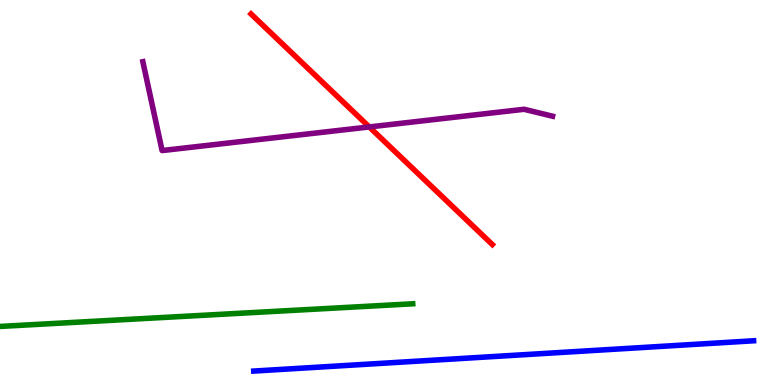[{'lines': ['blue', 'red'], 'intersections': []}, {'lines': ['green', 'red'], 'intersections': []}, {'lines': ['purple', 'red'], 'intersections': [{'x': 4.76, 'y': 6.7}]}, {'lines': ['blue', 'green'], 'intersections': []}, {'lines': ['blue', 'purple'], 'intersections': []}, {'lines': ['green', 'purple'], 'intersections': []}]